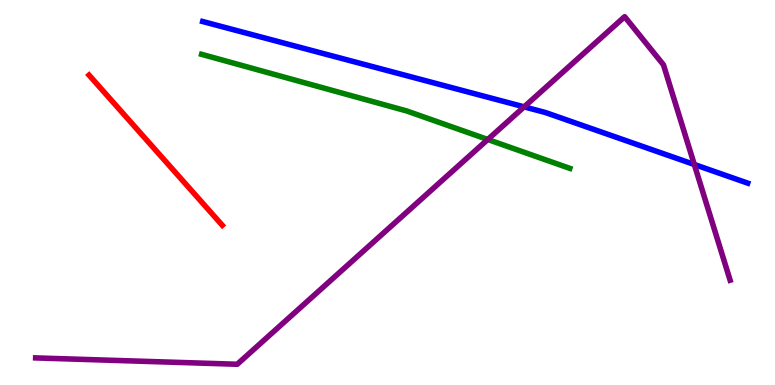[{'lines': ['blue', 'red'], 'intersections': []}, {'lines': ['green', 'red'], 'intersections': []}, {'lines': ['purple', 'red'], 'intersections': []}, {'lines': ['blue', 'green'], 'intersections': []}, {'lines': ['blue', 'purple'], 'intersections': [{'x': 6.76, 'y': 7.22}, {'x': 8.96, 'y': 5.73}]}, {'lines': ['green', 'purple'], 'intersections': [{'x': 6.29, 'y': 6.38}]}]